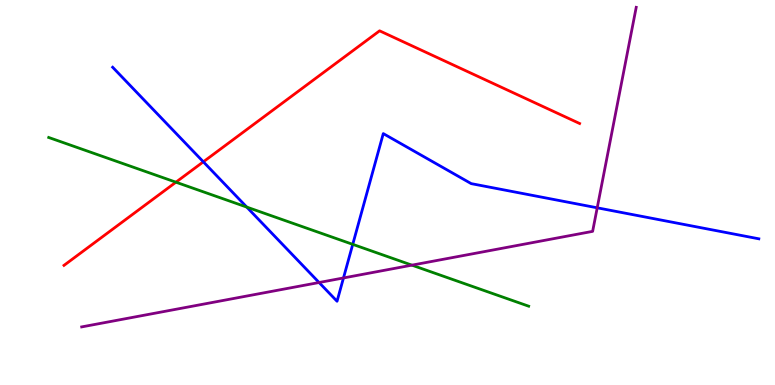[{'lines': ['blue', 'red'], 'intersections': [{'x': 2.62, 'y': 5.8}]}, {'lines': ['green', 'red'], 'intersections': [{'x': 2.27, 'y': 5.27}]}, {'lines': ['purple', 'red'], 'intersections': []}, {'lines': ['blue', 'green'], 'intersections': [{'x': 3.18, 'y': 4.62}, {'x': 4.55, 'y': 3.65}]}, {'lines': ['blue', 'purple'], 'intersections': [{'x': 4.12, 'y': 2.66}, {'x': 4.43, 'y': 2.78}, {'x': 7.71, 'y': 4.6}]}, {'lines': ['green', 'purple'], 'intersections': [{'x': 5.32, 'y': 3.11}]}]